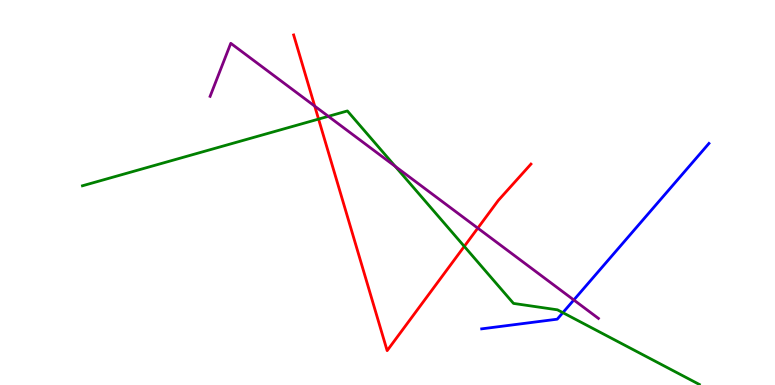[{'lines': ['blue', 'red'], 'intersections': []}, {'lines': ['green', 'red'], 'intersections': [{'x': 4.11, 'y': 6.91}, {'x': 5.99, 'y': 3.6}]}, {'lines': ['purple', 'red'], 'intersections': [{'x': 4.06, 'y': 7.24}, {'x': 6.17, 'y': 4.07}]}, {'lines': ['blue', 'green'], 'intersections': [{'x': 7.26, 'y': 1.88}]}, {'lines': ['blue', 'purple'], 'intersections': [{'x': 7.4, 'y': 2.21}]}, {'lines': ['green', 'purple'], 'intersections': [{'x': 4.24, 'y': 6.98}, {'x': 5.1, 'y': 5.68}]}]